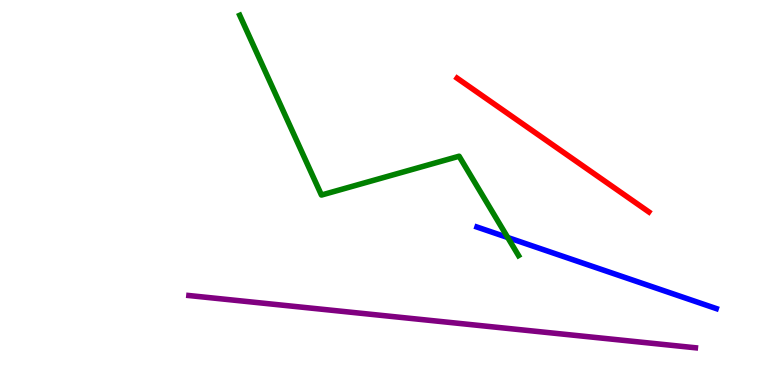[{'lines': ['blue', 'red'], 'intersections': []}, {'lines': ['green', 'red'], 'intersections': []}, {'lines': ['purple', 'red'], 'intersections': []}, {'lines': ['blue', 'green'], 'intersections': [{'x': 6.55, 'y': 3.83}]}, {'lines': ['blue', 'purple'], 'intersections': []}, {'lines': ['green', 'purple'], 'intersections': []}]